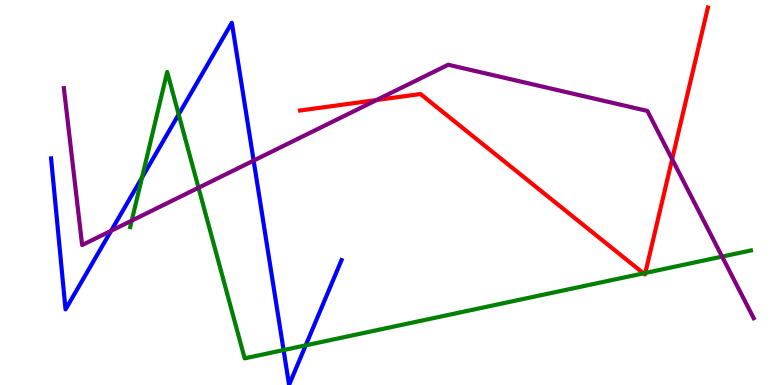[{'lines': ['blue', 'red'], 'intersections': []}, {'lines': ['green', 'red'], 'intersections': [{'x': 8.3, 'y': 2.9}, {'x': 8.33, 'y': 2.91}]}, {'lines': ['purple', 'red'], 'intersections': [{'x': 4.86, 'y': 7.4}, {'x': 8.67, 'y': 5.87}]}, {'lines': ['blue', 'green'], 'intersections': [{'x': 1.83, 'y': 5.39}, {'x': 2.31, 'y': 7.03}, {'x': 3.66, 'y': 0.907}, {'x': 3.94, 'y': 1.03}]}, {'lines': ['blue', 'purple'], 'intersections': [{'x': 1.43, 'y': 4.01}, {'x': 3.27, 'y': 5.83}]}, {'lines': ['green', 'purple'], 'intersections': [{'x': 1.7, 'y': 4.27}, {'x': 2.56, 'y': 5.12}, {'x': 9.32, 'y': 3.34}]}]